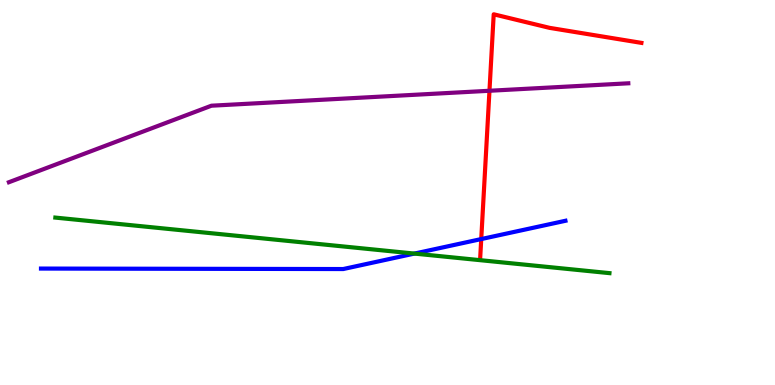[{'lines': ['blue', 'red'], 'intersections': [{'x': 6.21, 'y': 3.79}]}, {'lines': ['green', 'red'], 'intersections': []}, {'lines': ['purple', 'red'], 'intersections': [{'x': 6.32, 'y': 7.64}]}, {'lines': ['blue', 'green'], 'intersections': [{'x': 5.35, 'y': 3.41}]}, {'lines': ['blue', 'purple'], 'intersections': []}, {'lines': ['green', 'purple'], 'intersections': []}]